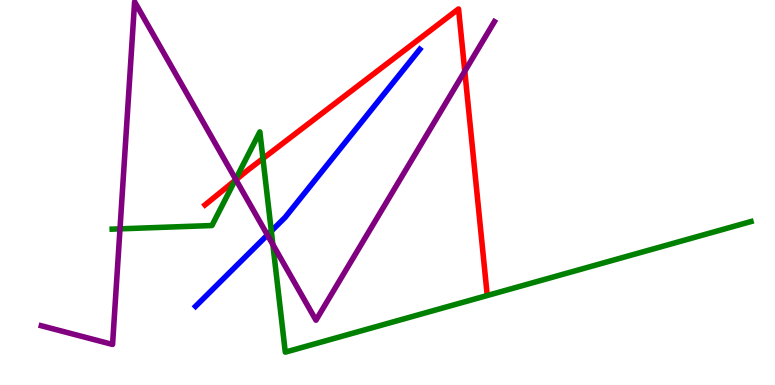[{'lines': ['blue', 'red'], 'intersections': []}, {'lines': ['green', 'red'], 'intersections': [{'x': 3.03, 'y': 5.31}, {'x': 3.39, 'y': 5.88}]}, {'lines': ['purple', 'red'], 'intersections': [{'x': 3.04, 'y': 5.33}, {'x': 6.0, 'y': 8.15}]}, {'lines': ['blue', 'green'], 'intersections': [{'x': 3.5, 'y': 4.0}]}, {'lines': ['blue', 'purple'], 'intersections': [{'x': 3.45, 'y': 3.9}]}, {'lines': ['green', 'purple'], 'intersections': [{'x': 1.55, 'y': 4.06}, {'x': 3.04, 'y': 5.35}, {'x': 3.52, 'y': 3.65}]}]